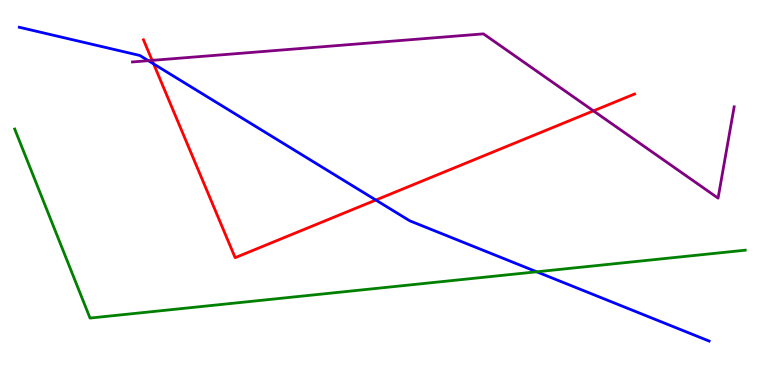[{'lines': ['blue', 'red'], 'intersections': [{'x': 1.98, 'y': 8.34}, {'x': 4.85, 'y': 4.8}]}, {'lines': ['green', 'red'], 'intersections': []}, {'lines': ['purple', 'red'], 'intersections': [{'x': 1.96, 'y': 8.43}, {'x': 7.66, 'y': 7.12}]}, {'lines': ['blue', 'green'], 'intersections': [{'x': 6.93, 'y': 2.94}]}, {'lines': ['blue', 'purple'], 'intersections': [{'x': 1.91, 'y': 8.42}]}, {'lines': ['green', 'purple'], 'intersections': []}]